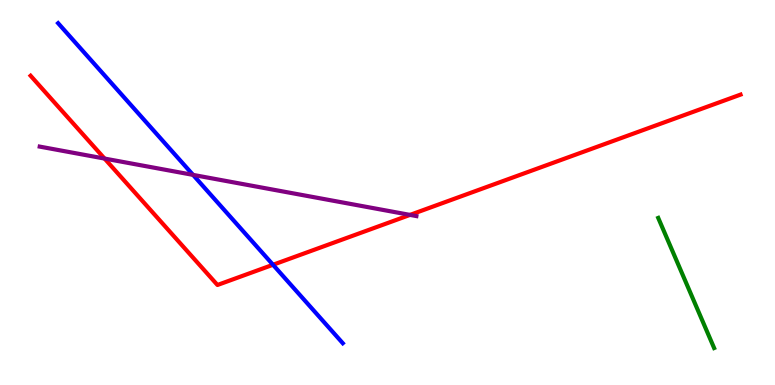[{'lines': ['blue', 'red'], 'intersections': [{'x': 3.52, 'y': 3.12}]}, {'lines': ['green', 'red'], 'intersections': []}, {'lines': ['purple', 'red'], 'intersections': [{'x': 1.35, 'y': 5.88}, {'x': 5.29, 'y': 4.42}]}, {'lines': ['blue', 'green'], 'intersections': []}, {'lines': ['blue', 'purple'], 'intersections': [{'x': 2.49, 'y': 5.46}]}, {'lines': ['green', 'purple'], 'intersections': []}]